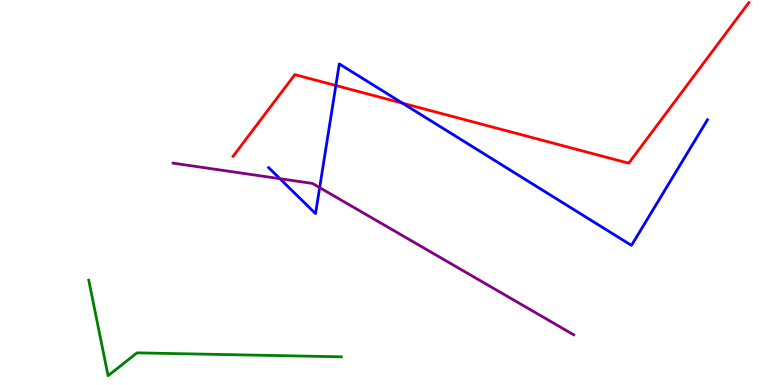[{'lines': ['blue', 'red'], 'intersections': [{'x': 4.33, 'y': 7.78}, {'x': 5.19, 'y': 7.32}]}, {'lines': ['green', 'red'], 'intersections': []}, {'lines': ['purple', 'red'], 'intersections': []}, {'lines': ['blue', 'green'], 'intersections': []}, {'lines': ['blue', 'purple'], 'intersections': [{'x': 3.61, 'y': 5.36}, {'x': 4.12, 'y': 5.13}]}, {'lines': ['green', 'purple'], 'intersections': []}]